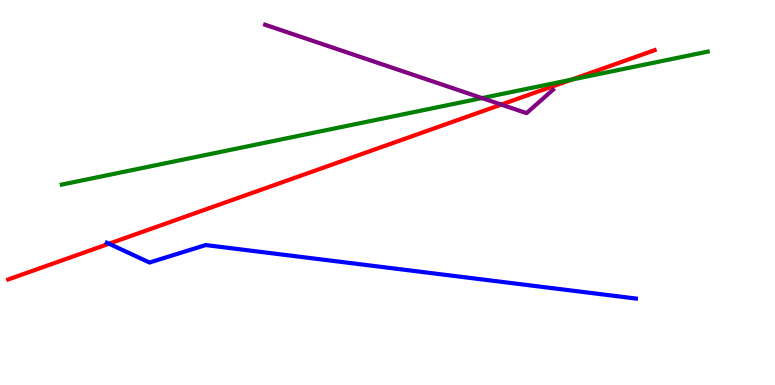[{'lines': ['blue', 'red'], 'intersections': [{'x': 1.41, 'y': 3.67}]}, {'lines': ['green', 'red'], 'intersections': [{'x': 7.37, 'y': 7.93}]}, {'lines': ['purple', 'red'], 'intersections': [{'x': 6.47, 'y': 7.28}]}, {'lines': ['blue', 'green'], 'intersections': []}, {'lines': ['blue', 'purple'], 'intersections': []}, {'lines': ['green', 'purple'], 'intersections': [{'x': 6.22, 'y': 7.45}]}]